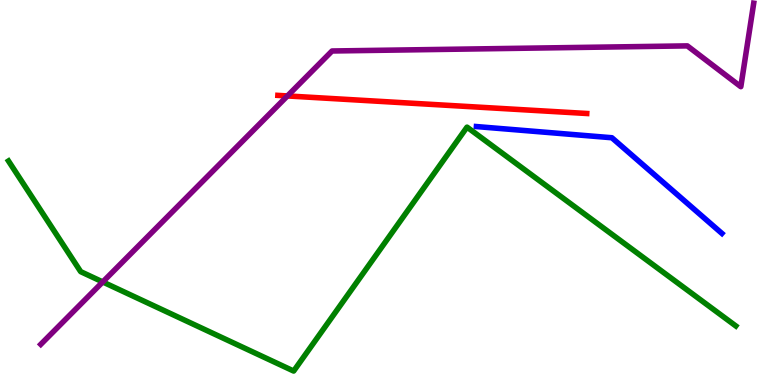[{'lines': ['blue', 'red'], 'intersections': []}, {'lines': ['green', 'red'], 'intersections': []}, {'lines': ['purple', 'red'], 'intersections': [{'x': 3.71, 'y': 7.51}]}, {'lines': ['blue', 'green'], 'intersections': []}, {'lines': ['blue', 'purple'], 'intersections': []}, {'lines': ['green', 'purple'], 'intersections': [{'x': 1.33, 'y': 2.68}]}]